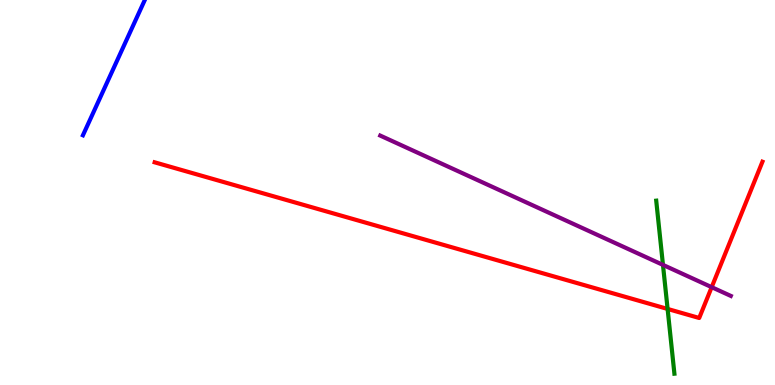[{'lines': ['blue', 'red'], 'intersections': []}, {'lines': ['green', 'red'], 'intersections': [{'x': 8.61, 'y': 1.98}]}, {'lines': ['purple', 'red'], 'intersections': [{'x': 9.18, 'y': 2.54}]}, {'lines': ['blue', 'green'], 'intersections': []}, {'lines': ['blue', 'purple'], 'intersections': []}, {'lines': ['green', 'purple'], 'intersections': [{'x': 8.55, 'y': 3.12}]}]